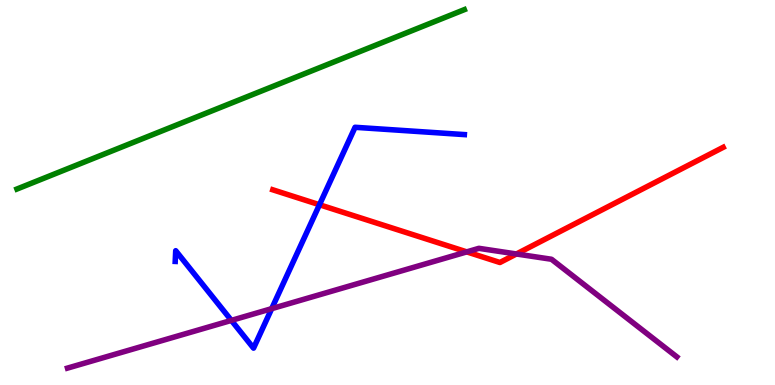[{'lines': ['blue', 'red'], 'intersections': [{'x': 4.12, 'y': 4.68}]}, {'lines': ['green', 'red'], 'intersections': []}, {'lines': ['purple', 'red'], 'intersections': [{'x': 6.02, 'y': 3.46}, {'x': 6.66, 'y': 3.4}]}, {'lines': ['blue', 'green'], 'intersections': []}, {'lines': ['blue', 'purple'], 'intersections': [{'x': 2.99, 'y': 1.68}, {'x': 3.51, 'y': 1.98}]}, {'lines': ['green', 'purple'], 'intersections': []}]